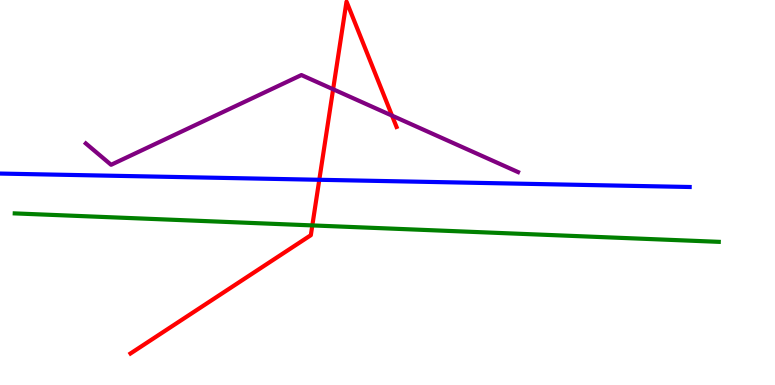[{'lines': ['blue', 'red'], 'intersections': [{'x': 4.12, 'y': 5.33}]}, {'lines': ['green', 'red'], 'intersections': [{'x': 4.03, 'y': 4.15}]}, {'lines': ['purple', 'red'], 'intersections': [{'x': 4.3, 'y': 7.68}, {'x': 5.06, 'y': 7.0}]}, {'lines': ['blue', 'green'], 'intersections': []}, {'lines': ['blue', 'purple'], 'intersections': []}, {'lines': ['green', 'purple'], 'intersections': []}]